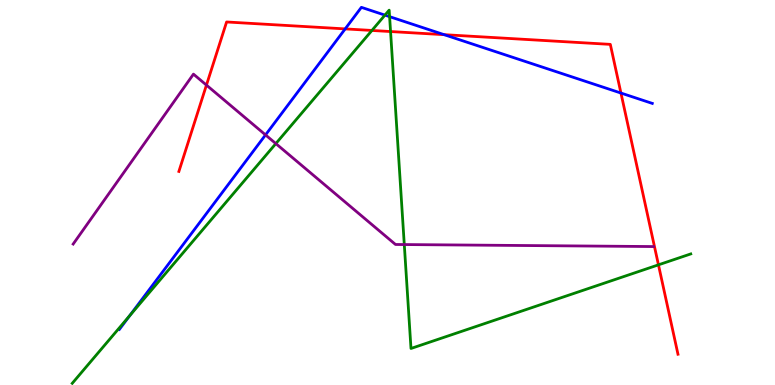[{'lines': ['blue', 'red'], 'intersections': [{'x': 4.45, 'y': 9.25}, {'x': 5.73, 'y': 9.1}, {'x': 8.01, 'y': 7.58}]}, {'lines': ['green', 'red'], 'intersections': [{'x': 4.8, 'y': 9.21}, {'x': 5.04, 'y': 9.18}, {'x': 8.5, 'y': 3.12}]}, {'lines': ['purple', 'red'], 'intersections': [{'x': 2.66, 'y': 7.79}]}, {'lines': ['blue', 'green'], 'intersections': [{'x': 1.67, 'y': 1.8}, {'x': 4.97, 'y': 9.61}, {'x': 5.03, 'y': 9.57}]}, {'lines': ['blue', 'purple'], 'intersections': [{'x': 3.43, 'y': 6.5}]}, {'lines': ['green', 'purple'], 'intersections': [{'x': 3.56, 'y': 6.27}, {'x': 5.22, 'y': 3.65}]}]